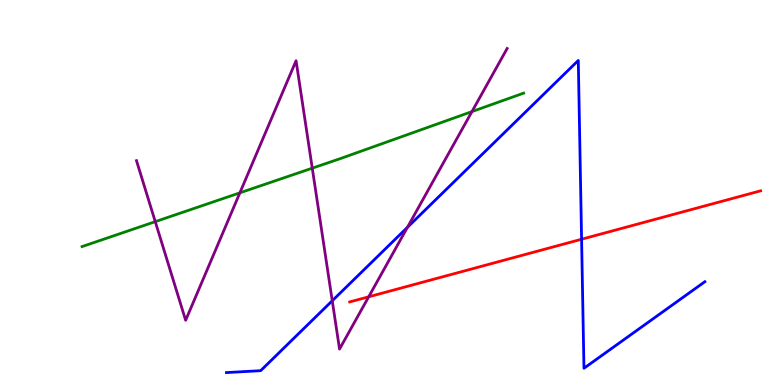[{'lines': ['blue', 'red'], 'intersections': [{'x': 7.5, 'y': 3.79}]}, {'lines': ['green', 'red'], 'intersections': []}, {'lines': ['purple', 'red'], 'intersections': [{'x': 4.76, 'y': 2.29}]}, {'lines': ['blue', 'green'], 'intersections': []}, {'lines': ['blue', 'purple'], 'intersections': [{'x': 4.29, 'y': 2.19}, {'x': 5.26, 'y': 4.09}]}, {'lines': ['green', 'purple'], 'intersections': [{'x': 2.0, 'y': 4.24}, {'x': 3.1, 'y': 4.99}, {'x': 4.03, 'y': 5.63}, {'x': 6.09, 'y': 7.1}]}]